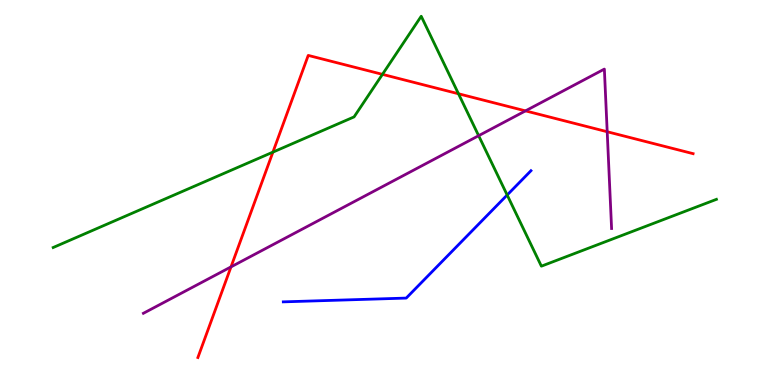[{'lines': ['blue', 'red'], 'intersections': []}, {'lines': ['green', 'red'], 'intersections': [{'x': 3.52, 'y': 6.05}, {'x': 4.93, 'y': 8.07}, {'x': 5.92, 'y': 7.56}]}, {'lines': ['purple', 'red'], 'intersections': [{'x': 2.98, 'y': 3.07}, {'x': 6.78, 'y': 7.12}, {'x': 7.83, 'y': 6.58}]}, {'lines': ['blue', 'green'], 'intersections': [{'x': 6.54, 'y': 4.93}]}, {'lines': ['blue', 'purple'], 'intersections': []}, {'lines': ['green', 'purple'], 'intersections': [{'x': 6.18, 'y': 6.48}]}]